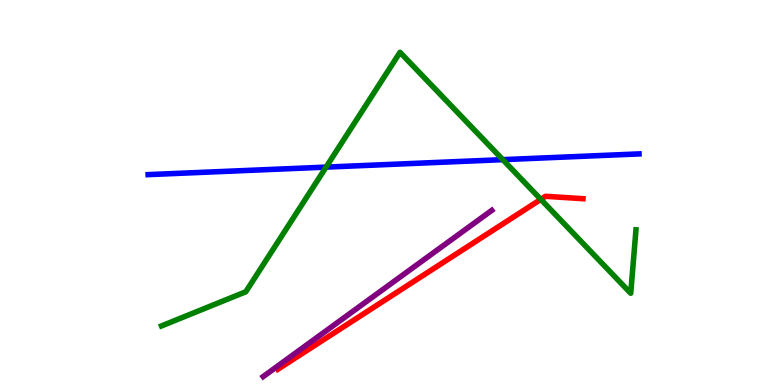[{'lines': ['blue', 'red'], 'intersections': []}, {'lines': ['green', 'red'], 'intersections': [{'x': 6.98, 'y': 4.82}]}, {'lines': ['purple', 'red'], 'intersections': []}, {'lines': ['blue', 'green'], 'intersections': [{'x': 4.21, 'y': 5.66}, {'x': 6.49, 'y': 5.85}]}, {'lines': ['blue', 'purple'], 'intersections': []}, {'lines': ['green', 'purple'], 'intersections': []}]